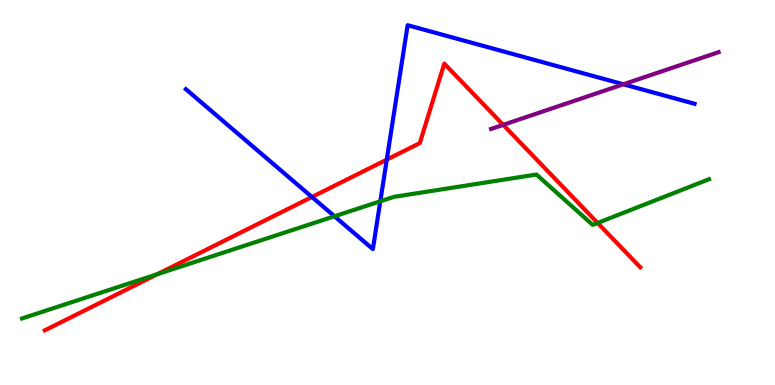[{'lines': ['blue', 'red'], 'intersections': [{'x': 4.03, 'y': 4.88}, {'x': 4.99, 'y': 5.85}]}, {'lines': ['green', 'red'], 'intersections': [{'x': 2.03, 'y': 2.88}, {'x': 7.71, 'y': 4.21}]}, {'lines': ['purple', 'red'], 'intersections': [{'x': 6.49, 'y': 6.76}]}, {'lines': ['blue', 'green'], 'intersections': [{'x': 4.32, 'y': 4.38}, {'x': 4.91, 'y': 4.77}]}, {'lines': ['blue', 'purple'], 'intersections': [{'x': 8.04, 'y': 7.81}]}, {'lines': ['green', 'purple'], 'intersections': []}]